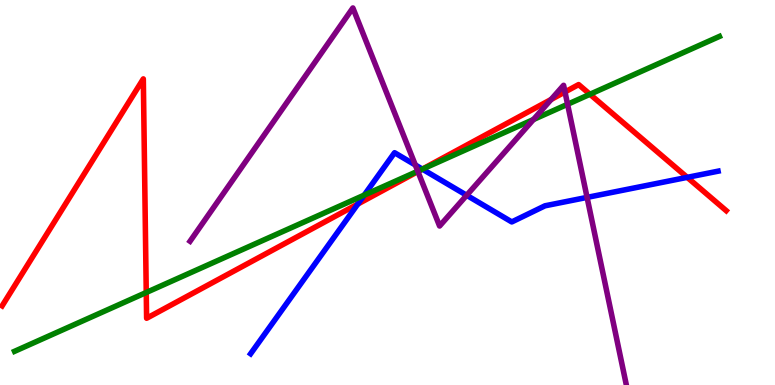[{'lines': ['blue', 'red'], 'intersections': [{'x': 4.62, 'y': 4.7}, {'x': 5.45, 'y': 5.61}, {'x': 8.87, 'y': 5.39}]}, {'lines': ['green', 'red'], 'intersections': [{'x': 1.89, 'y': 2.4}, {'x': 5.45, 'y': 5.6}, {'x': 7.61, 'y': 7.55}]}, {'lines': ['purple', 'red'], 'intersections': [{'x': 5.39, 'y': 5.54}, {'x': 7.11, 'y': 7.42}, {'x': 7.29, 'y': 7.61}]}, {'lines': ['blue', 'green'], 'intersections': [{'x': 4.7, 'y': 4.93}, {'x': 5.45, 'y': 5.61}]}, {'lines': ['blue', 'purple'], 'intersections': [{'x': 5.36, 'y': 5.72}, {'x': 6.02, 'y': 4.93}, {'x': 7.58, 'y': 4.87}]}, {'lines': ['green', 'purple'], 'intersections': [{'x': 5.39, 'y': 5.55}, {'x': 6.88, 'y': 6.9}, {'x': 7.32, 'y': 7.29}]}]